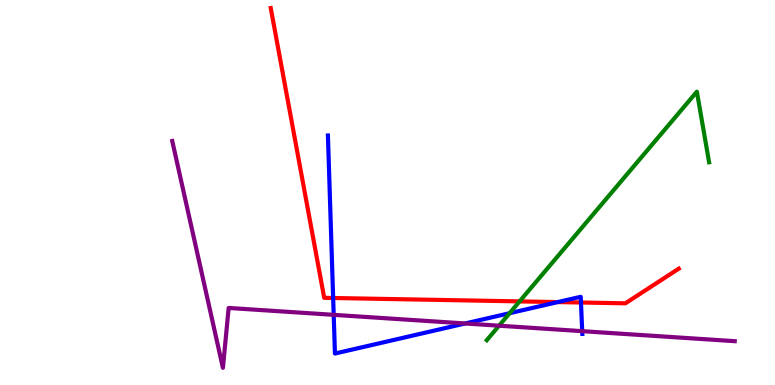[{'lines': ['blue', 'red'], 'intersections': [{'x': 4.3, 'y': 2.26}, {'x': 7.2, 'y': 2.15}, {'x': 7.5, 'y': 2.14}]}, {'lines': ['green', 'red'], 'intersections': [{'x': 6.7, 'y': 2.17}]}, {'lines': ['purple', 'red'], 'intersections': []}, {'lines': ['blue', 'green'], 'intersections': [{'x': 6.58, 'y': 1.86}]}, {'lines': ['blue', 'purple'], 'intersections': [{'x': 4.31, 'y': 1.82}, {'x': 6.0, 'y': 1.6}, {'x': 7.51, 'y': 1.4}]}, {'lines': ['green', 'purple'], 'intersections': [{'x': 6.44, 'y': 1.54}]}]